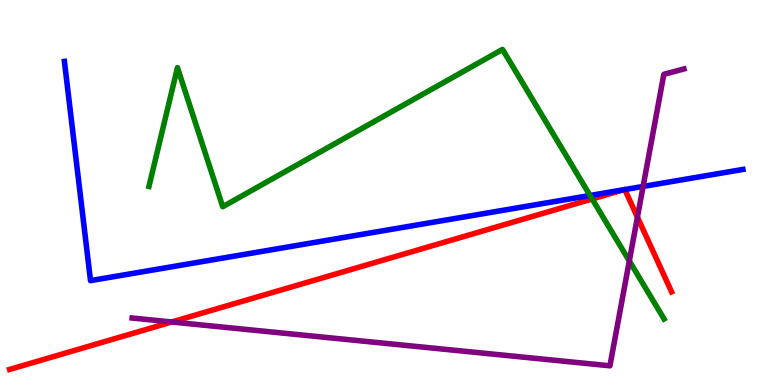[{'lines': ['blue', 'red'], 'intersections': [{'x': 8.05, 'y': 5.07}, {'x': 8.06, 'y': 5.08}]}, {'lines': ['green', 'red'], 'intersections': [{'x': 7.64, 'y': 4.83}]}, {'lines': ['purple', 'red'], 'intersections': [{'x': 2.22, 'y': 1.64}, {'x': 8.22, 'y': 4.36}]}, {'lines': ['blue', 'green'], 'intersections': [{'x': 7.61, 'y': 4.92}]}, {'lines': ['blue', 'purple'], 'intersections': [{'x': 8.3, 'y': 5.16}]}, {'lines': ['green', 'purple'], 'intersections': [{'x': 8.12, 'y': 3.22}]}]